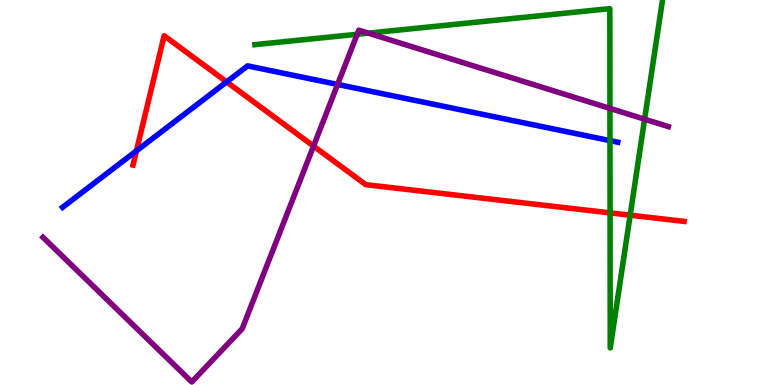[{'lines': ['blue', 'red'], 'intersections': [{'x': 1.76, 'y': 6.08}, {'x': 2.92, 'y': 7.87}]}, {'lines': ['green', 'red'], 'intersections': [{'x': 7.87, 'y': 4.47}, {'x': 8.13, 'y': 4.41}]}, {'lines': ['purple', 'red'], 'intersections': [{'x': 4.05, 'y': 6.21}]}, {'lines': ['blue', 'green'], 'intersections': [{'x': 7.87, 'y': 6.35}]}, {'lines': ['blue', 'purple'], 'intersections': [{'x': 4.36, 'y': 7.81}]}, {'lines': ['green', 'purple'], 'intersections': [{'x': 4.61, 'y': 9.11}, {'x': 4.75, 'y': 9.14}, {'x': 7.87, 'y': 7.18}, {'x': 8.32, 'y': 6.9}]}]